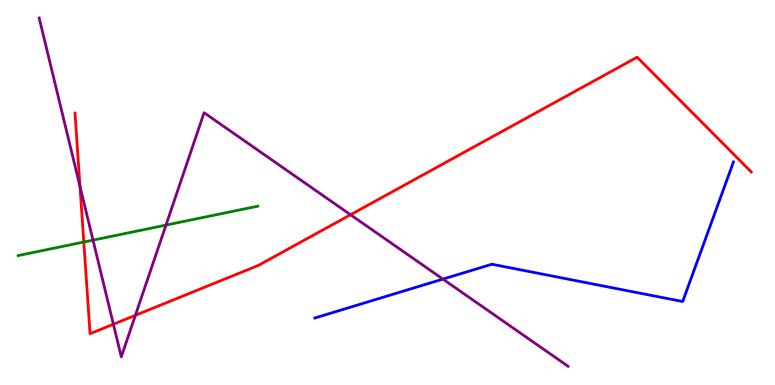[{'lines': ['blue', 'red'], 'intersections': []}, {'lines': ['green', 'red'], 'intersections': [{'x': 1.08, 'y': 3.71}]}, {'lines': ['purple', 'red'], 'intersections': [{'x': 1.03, 'y': 5.16}, {'x': 1.46, 'y': 1.58}, {'x': 1.75, 'y': 1.81}, {'x': 4.52, 'y': 4.42}]}, {'lines': ['blue', 'green'], 'intersections': []}, {'lines': ['blue', 'purple'], 'intersections': [{'x': 5.72, 'y': 2.75}]}, {'lines': ['green', 'purple'], 'intersections': [{'x': 1.2, 'y': 3.76}, {'x': 2.14, 'y': 4.15}]}]